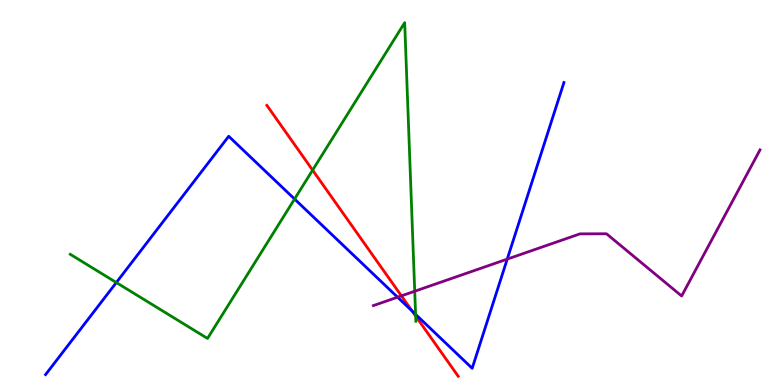[{'lines': ['blue', 'red'], 'intersections': [{'x': 5.32, 'y': 1.92}]}, {'lines': ['green', 'red'], 'intersections': [{'x': 4.03, 'y': 5.58}, {'x': 5.36, 'y': 1.79}]}, {'lines': ['purple', 'red'], 'intersections': [{'x': 5.18, 'y': 2.32}]}, {'lines': ['blue', 'green'], 'intersections': [{'x': 1.5, 'y': 2.66}, {'x': 3.8, 'y': 4.83}, {'x': 5.36, 'y': 1.83}]}, {'lines': ['blue', 'purple'], 'intersections': [{'x': 5.13, 'y': 2.28}, {'x': 6.54, 'y': 3.27}]}, {'lines': ['green', 'purple'], 'intersections': [{'x': 5.35, 'y': 2.44}]}]